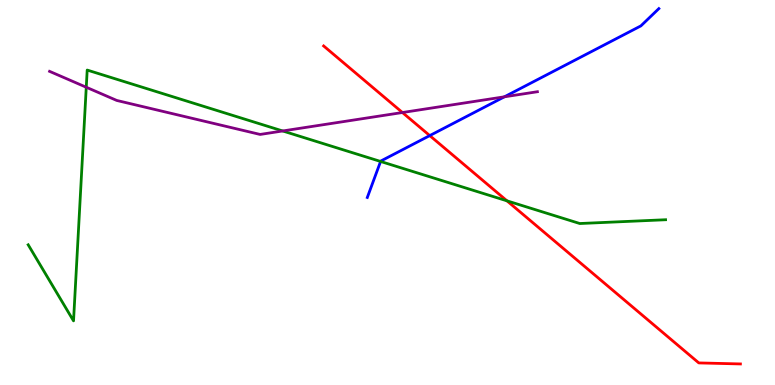[{'lines': ['blue', 'red'], 'intersections': [{'x': 5.55, 'y': 6.48}]}, {'lines': ['green', 'red'], 'intersections': [{'x': 6.54, 'y': 4.78}]}, {'lines': ['purple', 'red'], 'intersections': [{'x': 5.19, 'y': 7.08}]}, {'lines': ['blue', 'green'], 'intersections': [{'x': 4.91, 'y': 5.81}]}, {'lines': ['blue', 'purple'], 'intersections': [{'x': 6.51, 'y': 7.49}]}, {'lines': ['green', 'purple'], 'intersections': [{'x': 1.11, 'y': 7.73}, {'x': 3.65, 'y': 6.6}]}]